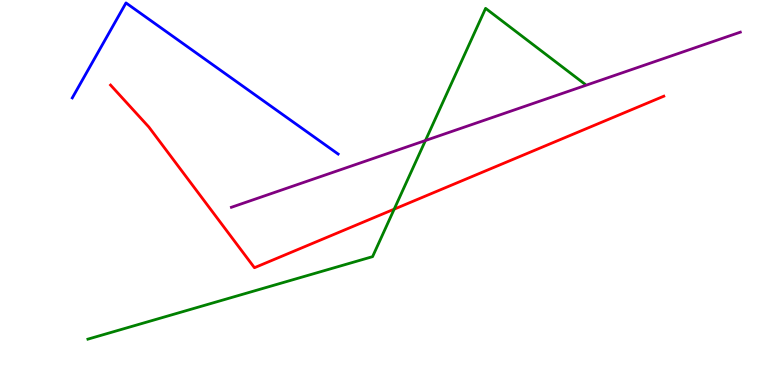[{'lines': ['blue', 'red'], 'intersections': []}, {'lines': ['green', 'red'], 'intersections': [{'x': 5.09, 'y': 4.57}]}, {'lines': ['purple', 'red'], 'intersections': []}, {'lines': ['blue', 'green'], 'intersections': []}, {'lines': ['blue', 'purple'], 'intersections': []}, {'lines': ['green', 'purple'], 'intersections': [{'x': 5.49, 'y': 6.35}]}]